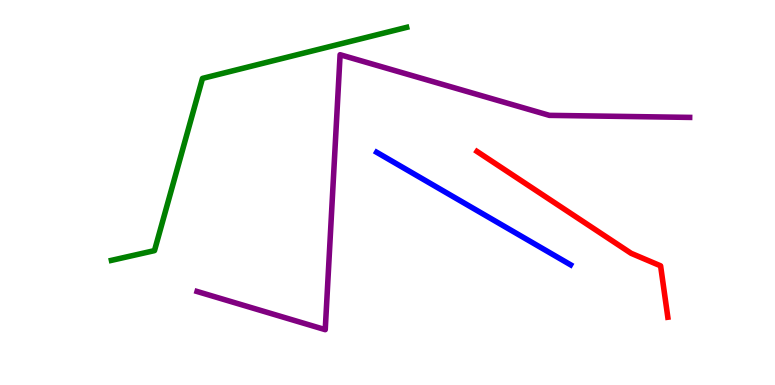[{'lines': ['blue', 'red'], 'intersections': []}, {'lines': ['green', 'red'], 'intersections': []}, {'lines': ['purple', 'red'], 'intersections': []}, {'lines': ['blue', 'green'], 'intersections': []}, {'lines': ['blue', 'purple'], 'intersections': []}, {'lines': ['green', 'purple'], 'intersections': []}]